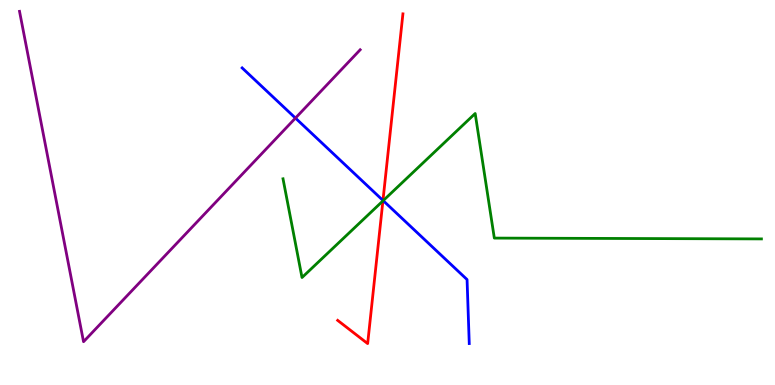[{'lines': ['blue', 'red'], 'intersections': [{'x': 4.94, 'y': 4.79}]}, {'lines': ['green', 'red'], 'intersections': [{'x': 4.94, 'y': 4.78}]}, {'lines': ['purple', 'red'], 'intersections': []}, {'lines': ['blue', 'green'], 'intersections': [{'x': 4.94, 'y': 4.79}]}, {'lines': ['blue', 'purple'], 'intersections': [{'x': 3.81, 'y': 6.93}]}, {'lines': ['green', 'purple'], 'intersections': []}]